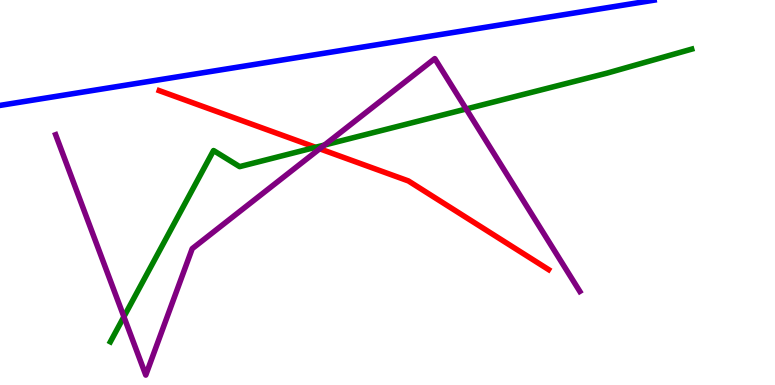[{'lines': ['blue', 'red'], 'intersections': []}, {'lines': ['green', 'red'], 'intersections': [{'x': 4.07, 'y': 6.17}]}, {'lines': ['purple', 'red'], 'intersections': [{'x': 4.12, 'y': 6.14}]}, {'lines': ['blue', 'green'], 'intersections': []}, {'lines': ['blue', 'purple'], 'intersections': []}, {'lines': ['green', 'purple'], 'intersections': [{'x': 1.6, 'y': 1.77}, {'x': 4.19, 'y': 6.23}, {'x': 6.02, 'y': 7.17}]}]